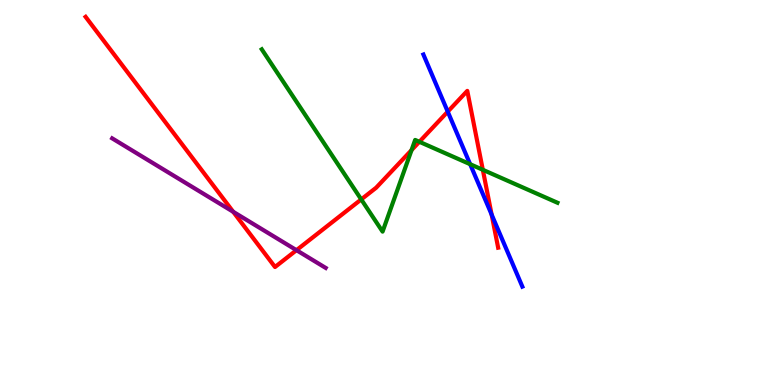[{'lines': ['blue', 'red'], 'intersections': [{'x': 5.78, 'y': 7.1}, {'x': 6.34, 'y': 4.43}]}, {'lines': ['green', 'red'], 'intersections': [{'x': 4.66, 'y': 4.82}, {'x': 5.31, 'y': 6.1}, {'x': 5.41, 'y': 6.32}, {'x': 6.23, 'y': 5.59}]}, {'lines': ['purple', 'red'], 'intersections': [{'x': 3.01, 'y': 4.5}, {'x': 3.83, 'y': 3.5}]}, {'lines': ['blue', 'green'], 'intersections': [{'x': 6.07, 'y': 5.73}]}, {'lines': ['blue', 'purple'], 'intersections': []}, {'lines': ['green', 'purple'], 'intersections': []}]